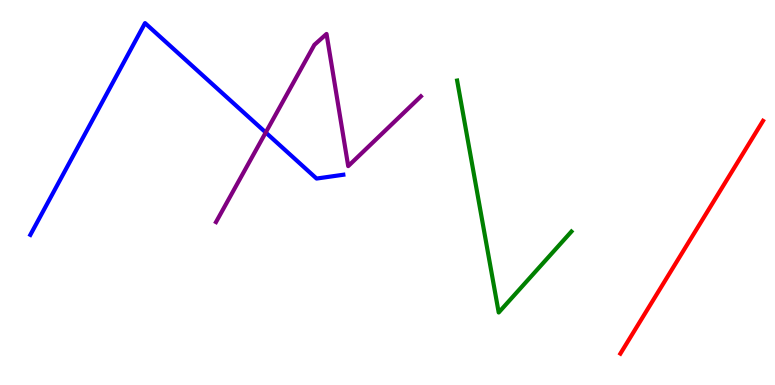[{'lines': ['blue', 'red'], 'intersections': []}, {'lines': ['green', 'red'], 'intersections': []}, {'lines': ['purple', 'red'], 'intersections': []}, {'lines': ['blue', 'green'], 'intersections': []}, {'lines': ['blue', 'purple'], 'intersections': [{'x': 3.43, 'y': 6.56}]}, {'lines': ['green', 'purple'], 'intersections': []}]